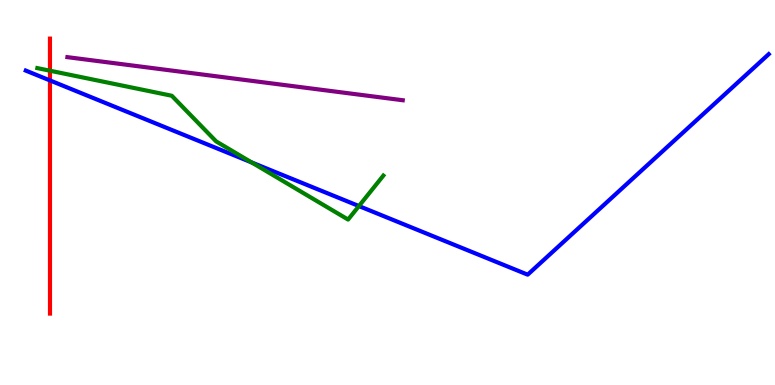[{'lines': ['blue', 'red'], 'intersections': [{'x': 0.645, 'y': 7.91}]}, {'lines': ['green', 'red'], 'intersections': [{'x': 0.645, 'y': 8.16}]}, {'lines': ['purple', 'red'], 'intersections': []}, {'lines': ['blue', 'green'], 'intersections': [{'x': 3.25, 'y': 5.78}, {'x': 4.63, 'y': 4.65}]}, {'lines': ['blue', 'purple'], 'intersections': []}, {'lines': ['green', 'purple'], 'intersections': []}]